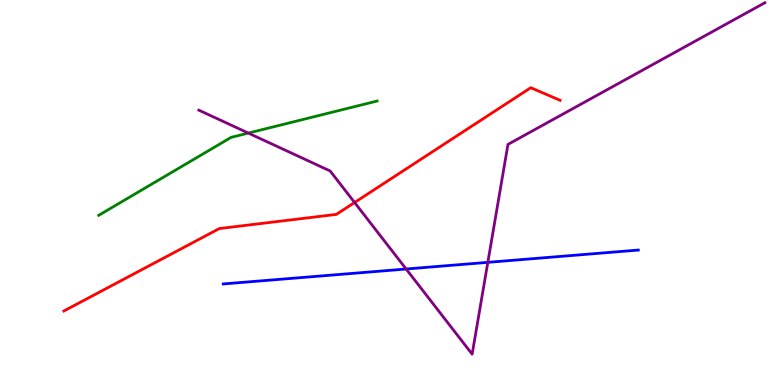[{'lines': ['blue', 'red'], 'intersections': []}, {'lines': ['green', 'red'], 'intersections': []}, {'lines': ['purple', 'red'], 'intersections': [{'x': 4.58, 'y': 4.74}]}, {'lines': ['blue', 'green'], 'intersections': []}, {'lines': ['blue', 'purple'], 'intersections': [{'x': 5.24, 'y': 3.01}, {'x': 6.29, 'y': 3.19}]}, {'lines': ['green', 'purple'], 'intersections': [{'x': 3.2, 'y': 6.54}]}]